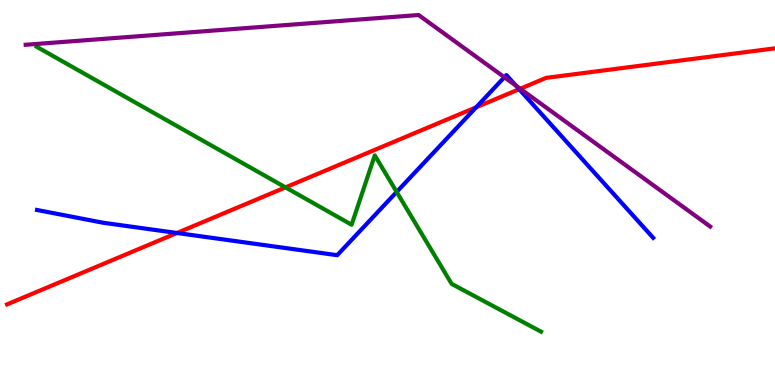[{'lines': ['blue', 'red'], 'intersections': [{'x': 2.28, 'y': 3.95}, {'x': 6.14, 'y': 7.21}, {'x': 6.7, 'y': 7.68}]}, {'lines': ['green', 'red'], 'intersections': [{'x': 3.68, 'y': 5.13}]}, {'lines': ['purple', 'red'], 'intersections': [{'x': 6.71, 'y': 7.69}]}, {'lines': ['blue', 'green'], 'intersections': [{'x': 5.12, 'y': 5.01}]}, {'lines': ['blue', 'purple'], 'intersections': [{'x': 6.51, 'y': 7.99}, {'x': 6.66, 'y': 7.78}]}, {'lines': ['green', 'purple'], 'intersections': []}]